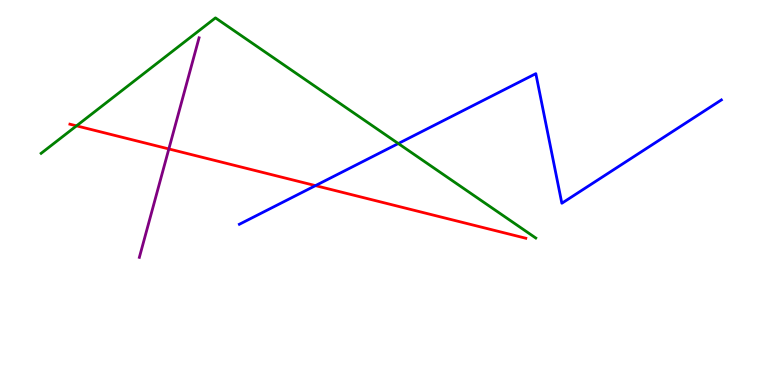[{'lines': ['blue', 'red'], 'intersections': [{'x': 4.07, 'y': 5.18}]}, {'lines': ['green', 'red'], 'intersections': [{'x': 0.987, 'y': 6.73}]}, {'lines': ['purple', 'red'], 'intersections': [{'x': 2.18, 'y': 6.13}]}, {'lines': ['blue', 'green'], 'intersections': [{'x': 5.14, 'y': 6.27}]}, {'lines': ['blue', 'purple'], 'intersections': []}, {'lines': ['green', 'purple'], 'intersections': []}]